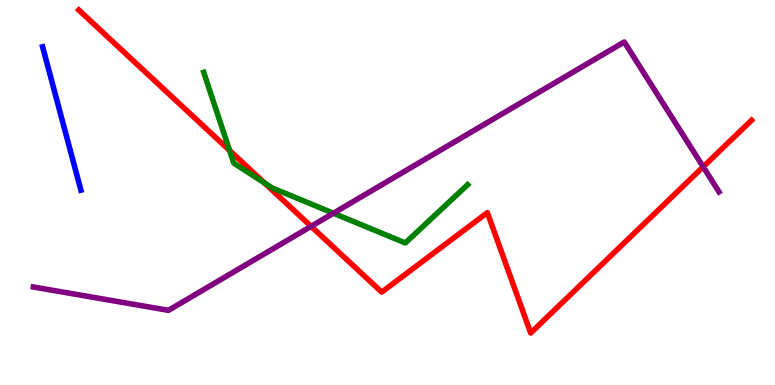[{'lines': ['blue', 'red'], 'intersections': []}, {'lines': ['green', 'red'], 'intersections': [{'x': 2.96, 'y': 6.09}, {'x': 3.41, 'y': 5.25}]}, {'lines': ['purple', 'red'], 'intersections': [{'x': 4.01, 'y': 4.12}, {'x': 9.07, 'y': 5.67}]}, {'lines': ['blue', 'green'], 'intersections': []}, {'lines': ['blue', 'purple'], 'intersections': []}, {'lines': ['green', 'purple'], 'intersections': [{'x': 4.3, 'y': 4.46}]}]